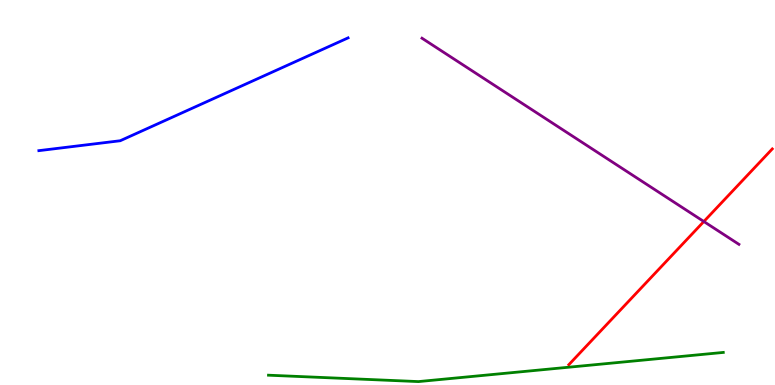[{'lines': ['blue', 'red'], 'intersections': []}, {'lines': ['green', 'red'], 'intersections': []}, {'lines': ['purple', 'red'], 'intersections': [{'x': 9.08, 'y': 4.25}]}, {'lines': ['blue', 'green'], 'intersections': []}, {'lines': ['blue', 'purple'], 'intersections': []}, {'lines': ['green', 'purple'], 'intersections': []}]